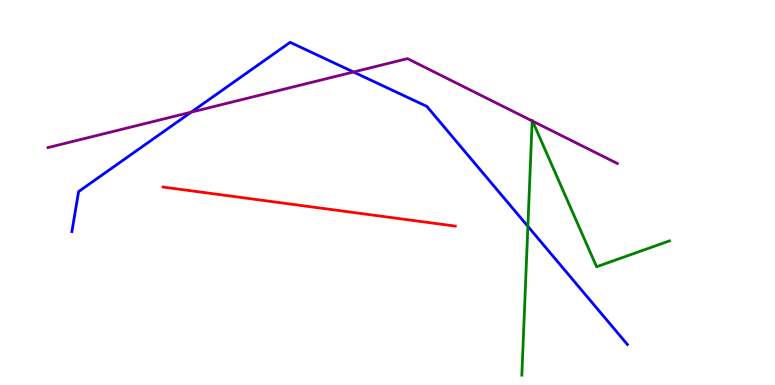[{'lines': ['blue', 'red'], 'intersections': []}, {'lines': ['green', 'red'], 'intersections': []}, {'lines': ['purple', 'red'], 'intersections': []}, {'lines': ['blue', 'green'], 'intersections': [{'x': 6.81, 'y': 4.12}]}, {'lines': ['blue', 'purple'], 'intersections': [{'x': 2.47, 'y': 7.09}, {'x': 4.56, 'y': 8.13}]}, {'lines': ['green', 'purple'], 'intersections': [{'x': 6.87, 'y': 6.86}, {'x': 6.87, 'y': 6.85}]}]